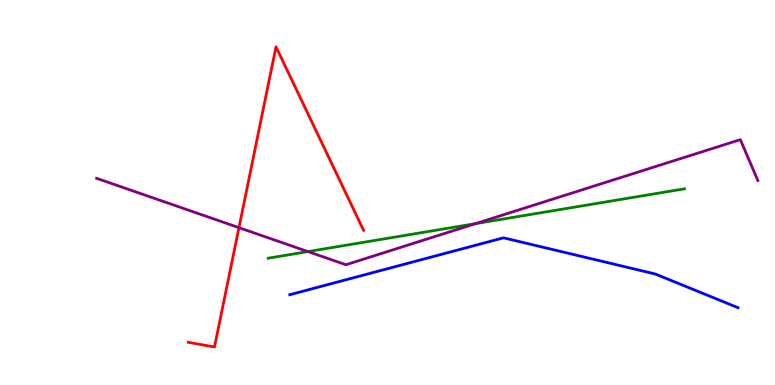[{'lines': ['blue', 'red'], 'intersections': []}, {'lines': ['green', 'red'], 'intersections': []}, {'lines': ['purple', 'red'], 'intersections': [{'x': 3.08, 'y': 4.09}]}, {'lines': ['blue', 'green'], 'intersections': []}, {'lines': ['blue', 'purple'], 'intersections': []}, {'lines': ['green', 'purple'], 'intersections': [{'x': 3.97, 'y': 3.47}, {'x': 6.14, 'y': 4.19}]}]